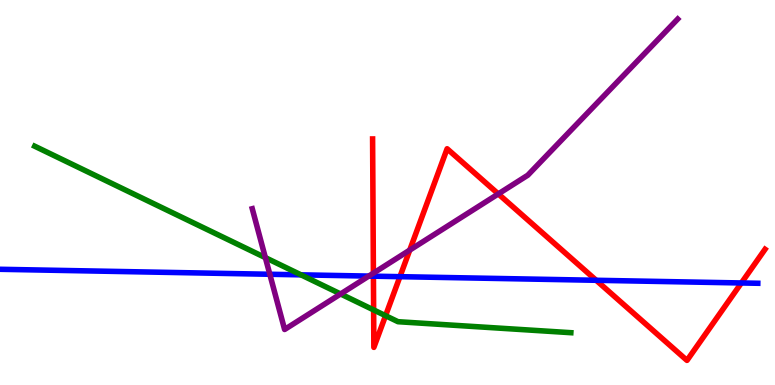[{'lines': ['blue', 'red'], 'intersections': [{'x': 4.82, 'y': 2.83}, {'x': 5.16, 'y': 2.81}, {'x': 7.69, 'y': 2.72}, {'x': 9.57, 'y': 2.65}]}, {'lines': ['green', 'red'], 'intersections': [{'x': 4.82, 'y': 1.95}, {'x': 4.97, 'y': 1.8}]}, {'lines': ['purple', 'red'], 'intersections': [{'x': 4.82, 'y': 2.91}, {'x': 5.29, 'y': 3.5}, {'x': 6.43, 'y': 4.96}]}, {'lines': ['blue', 'green'], 'intersections': [{'x': 3.88, 'y': 2.86}]}, {'lines': ['blue', 'purple'], 'intersections': [{'x': 3.48, 'y': 2.88}, {'x': 4.76, 'y': 2.83}]}, {'lines': ['green', 'purple'], 'intersections': [{'x': 3.42, 'y': 3.31}, {'x': 4.39, 'y': 2.36}]}]